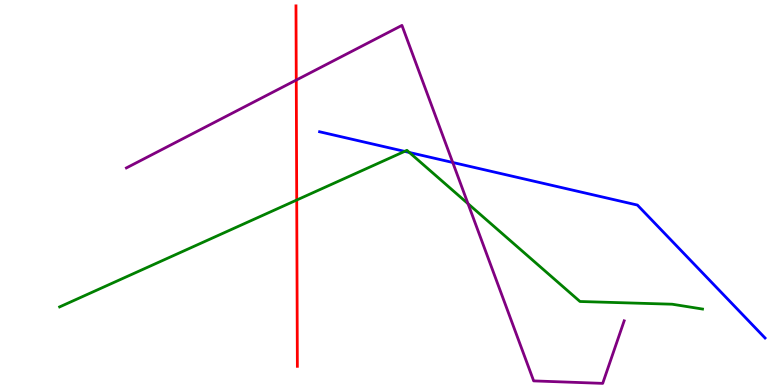[{'lines': ['blue', 'red'], 'intersections': []}, {'lines': ['green', 'red'], 'intersections': [{'x': 3.83, 'y': 4.8}]}, {'lines': ['purple', 'red'], 'intersections': [{'x': 3.82, 'y': 7.92}]}, {'lines': ['blue', 'green'], 'intersections': [{'x': 5.22, 'y': 6.07}, {'x': 5.28, 'y': 6.04}]}, {'lines': ['blue', 'purple'], 'intersections': [{'x': 5.84, 'y': 5.78}]}, {'lines': ['green', 'purple'], 'intersections': [{'x': 6.04, 'y': 4.71}]}]